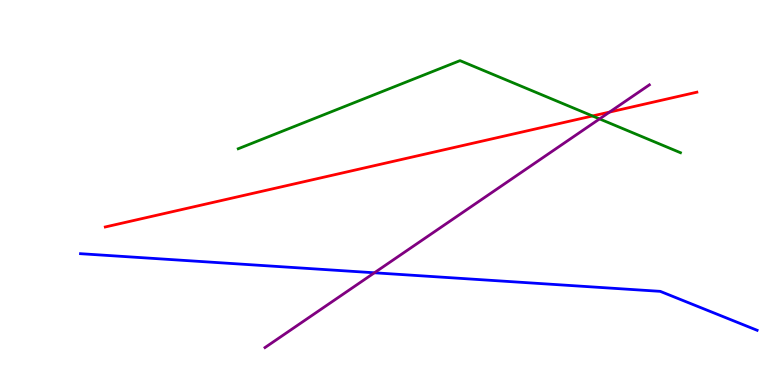[{'lines': ['blue', 'red'], 'intersections': []}, {'lines': ['green', 'red'], 'intersections': [{'x': 7.65, 'y': 6.99}]}, {'lines': ['purple', 'red'], 'intersections': [{'x': 7.87, 'y': 7.09}]}, {'lines': ['blue', 'green'], 'intersections': []}, {'lines': ['blue', 'purple'], 'intersections': [{'x': 4.83, 'y': 2.91}]}, {'lines': ['green', 'purple'], 'intersections': [{'x': 7.74, 'y': 6.91}]}]